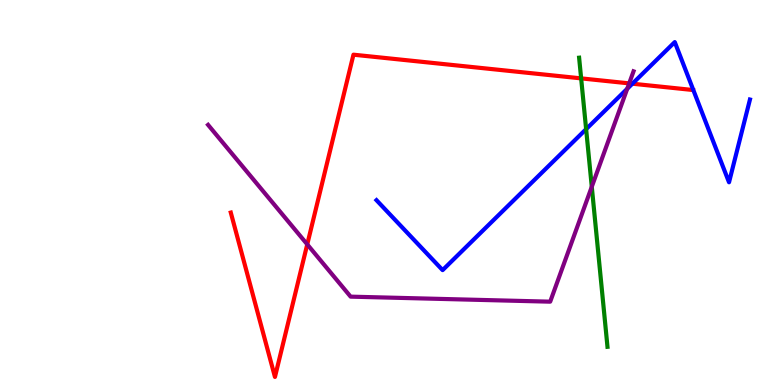[{'lines': ['blue', 'red'], 'intersections': [{'x': 8.16, 'y': 7.83}]}, {'lines': ['green', 'red'], 'intersections': [{'x': 7.5, 'y': 7.96}]}, {'lines': ['purple', 'red'], 'intersections': [{'x': 3.96, 'y': 3.65}, {'x': 8.12, 'y': 7.83}]}, {'lines': ['blue', 'green'], 'intersections': [{'x': 7.56, 'y': 6.65}]}, {'lines': ['blue', 'purple'], 'intersections': [{'x': 8.09, 'y': 7.69}]}, {'lines': ['green', 'purple'], 'intersections': [{'x': 7.64, 'y': 5.15}]}]